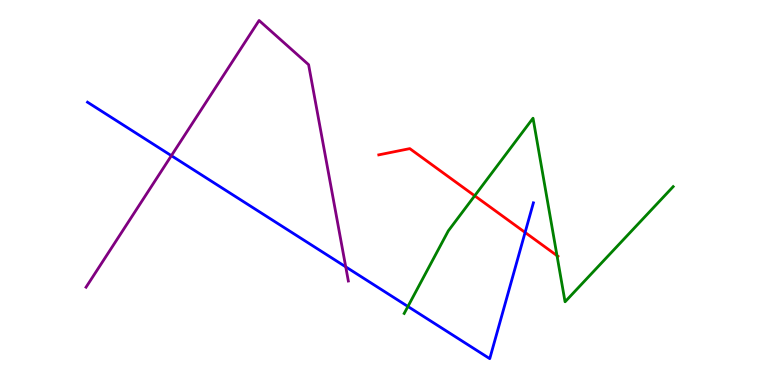[{'lines': ['blue', 'red'], 'intersections': [{'x': 6.78, 'y': 3.96}]}, {'lines': ['green', 'red'], 'intersections': [{'x': 6.12, 'y': 4.91}, {'x': 7.19, 'y': 3.36}]}, {'lines': ['purple', 'red'], 'intersections': []}, {'lines': ['blue', 'green'], 'intersections': [{'x': 5.26, 'y': 2.04}]}, {'lines': ['blue', 'purple'], 'intersections': [{'x': 2.21, 'y': 5.96}, {'x': 4.46, 'y': 3.07}]}, {'lines': ['green', 'purple'], 'intersections': []}]